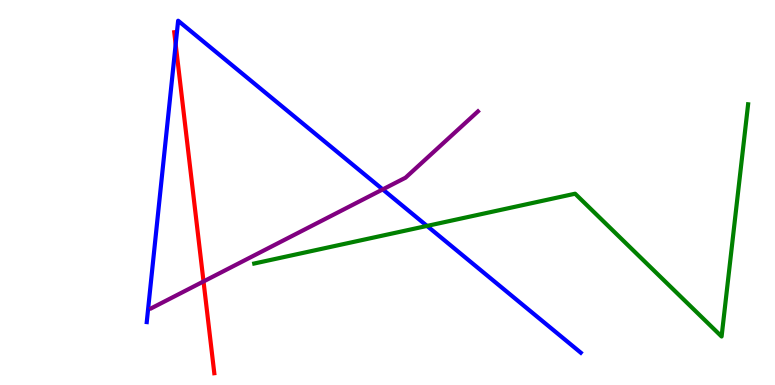[{'lines': ['blue', 'red'], 'intersections': [{'x': 2.27, 'y': 8.85}]}, {'lines': ['green', 'red'], 'intersections': []}, {'lines': ['purple', 'red'], 'intersections': [{'x': 2.63, 'y': 2.69}]}, {'lines': ['blue', 'green'], 'intersections': [{'x': 5.51, 'y': 4.13}]}, {'lines': ['blue', 'purple'], 'intersections': [{'x': 4.94, 'y': 5.08}]}, {'lines': ['green', 'purple'], 'intersections': []}]